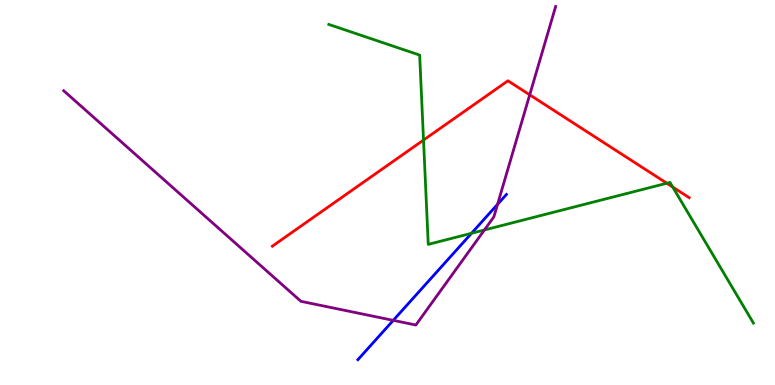[{'lines': ['blue', 'red'], 'intersections': []}, {'lines': ['green', 'red'], 'intersections': [{'x': 5.46, 'y': 6.36}, {'x': 8.6, 'y': 5.24}, {'x': 8.68, 'y': 5.14}]}, {'lines': ['purple', 'red'], 'intersections': [{'x': 6.83, 'y': 7.54}]}, {'lines': ['blue', 'green'], 'intersections': [{'x': 6.08, 'y': 3.94}]}, {'lines': ['blue', 'purple'], 'intersections': [{'x': 5.07, 'y': 1.68}, {'x': 6.42, 'y': 4.69}]}, {'lines': ['green', 'purple'], 'intersections': [{'x': 6.25, 'y': 4.03}]}]